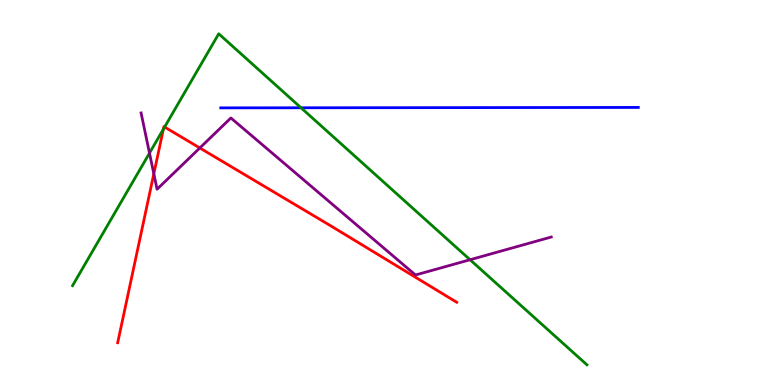[{'lines': ['blue', 'red'], 'intersections': []}, {'lines': ['green', 'red'], 'intersections': [{'x': 2.11, 'y': 6.64}, {'x': 2.12, 'y': 6.7}]}, {'lines': ['purple', 'red'], 'intersections': [{'x': 1.98, 'y': 5.49}, {'x': 2.58, 'y': 6.16}]}, {'lines': ['blue', 'green'], 'intersections': [{'x': 3.88, 'y': 7.2}]}, {'lines': ['blue', 'purple'], 'intersections': []}, {'lines': ['green', 'purple'], 'intersections': [{'x': 1.93, 'y': 6.02}, {'x': 6.07, 'y': 3.25}]}]